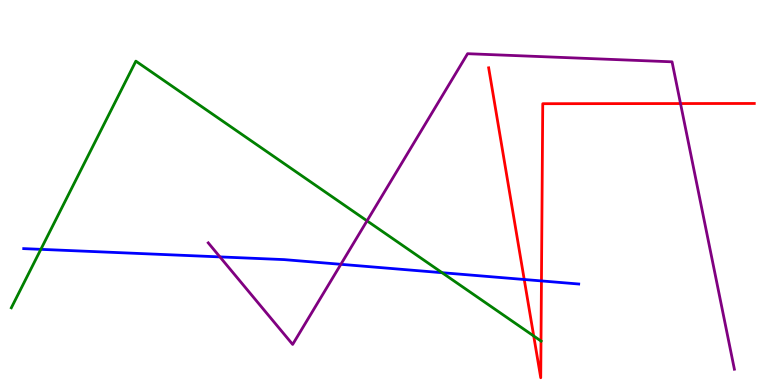[{'lines': ['blue', 'red'], 'intersections': [{'x': 6.76, 'y': 2.74}, {'x': 6.99, 'y': 2.7}]}, {'lines': ['green', 'red'], 'intersections': [{'x': 6.89, 'y': 1.27}, {'x': 6.98, 'y': 1.14}]}, {'lines': ['purple', 'red'], 'intersections': [{'x': 8.78, 'y': 7.31}]}, {'lines': ['blue', 'green'], 'intersections': [{'x': 0.527, 'y': 3.52}, {'x': 5.7, 'y': 2.92}]}, {'lines': ['blue', 'purple'], 'intersections': [{'x': 2.84, 'y': 3.33}, {'x': 4.4, 'y': 3.13}]}, {'lines': ['green', 'purple'], 'intersections': [{'x': 4.74, 'y': 4.26}]}]